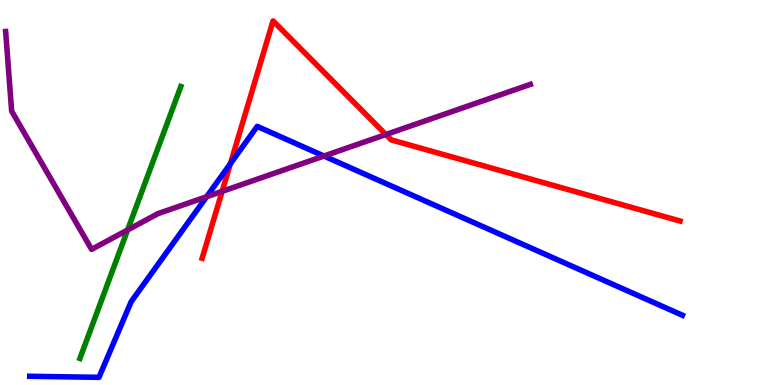[{'lines': ['blue', 'red'], 'intersections': [{'x': 2.97, 'y': 5.75}]}, {'lines': ['green', 'red'], 'intersections': []}, {'lines': ['purple', 'red'], 'intersections': [{'x': 2.87, 'y': 5.03}, {'x': 4.98, 'y': 6.51}]}, {'lines': ['blue', 'green'], 'intersections': []}, {'lines': ['blue', 'purple'], 'intersections': [{'x': 2.67, 'y': 4.89}, {'x': 4.18, 'y': 5.95}]}, {'lines': ['green', 'purple'], 'intersections': [{'x': 1.65, 'y': 4.03}]}]